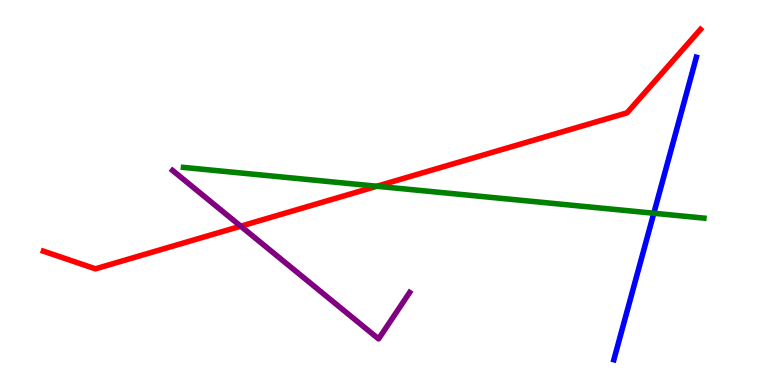[{'lines': ['blue', 'red'], 'intersections': []}, {'lines': ['green', 'red'], 'intersections': [{'x': 4.86, 'y': 5.16}]}, {'lines': ['purple', 'red'], 'intersections': [{'x': 3.11, 'y': 4.12}]}, {'lines': ['blue', 'green'], 'intersections': [{'x': 8.44, 'y': 4.46}]}, {'lines': ['blue', 'purple'], 'intersections': []}, {'lines': ['green', 'purple'], 'intersections': []}]